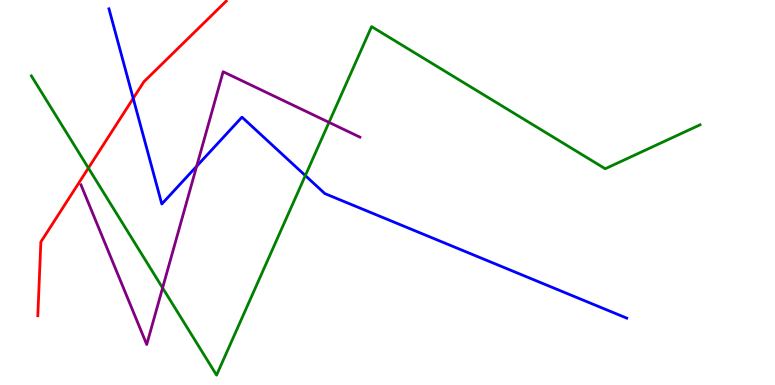[{'lines': ['blue', 'red'], 'intersections': [{'x': 1.72, 'y': 7.44}]}, {'lines': ['green', 'red'], 'intersections': [{'x': 1.14, 'y': 5.64}]}, {'lines': ['purple', 'red'], 'intersections': []}, {'lines': ['blue', 'green'], 'intersections': [{'x': 3.94, 'y': 5.44}]}, {'lines': ['blue', 'purple'], 'intersections': [{'x': 2.54, 'y': 5.68}]}, {'lines': ['green', 'purple'], 'intersections': [{'x': 2.1, 'y': 2.52}, {'x': 4.25, 'y': 6.82}]}]